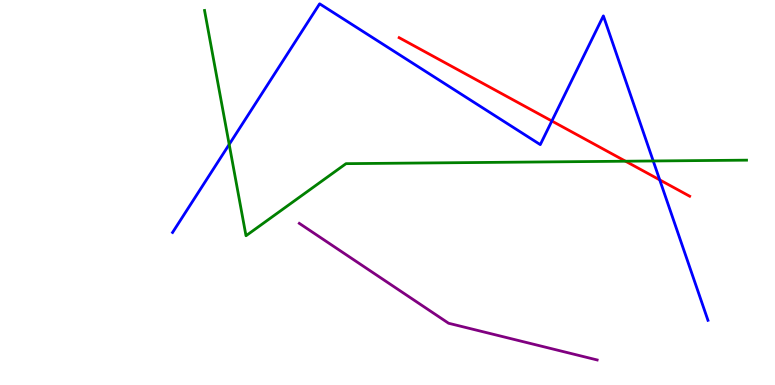[{'lines': ['blue', 'red'], 'intersections': [{'x': 7.12, 'y': 6.86}, {'x': 8.51, 'y': 5.33}]}, {'lines': ['green', 'red'], 'intersections': [{'x': 8.07, 'y': 5.81}]}, {'lines': ['purple', 'red'], 'intersections': []}, {'lines': ['blue', 'green'], 'intersections': [{'x': 2.96, 'y': 6.25}, {'x': 8.43, 'y': 5.82}]}, {'lines': ['blue', 'purple'], 'intersections': []}, {'lines': ['green', 'purple'], 'intersections': []}]